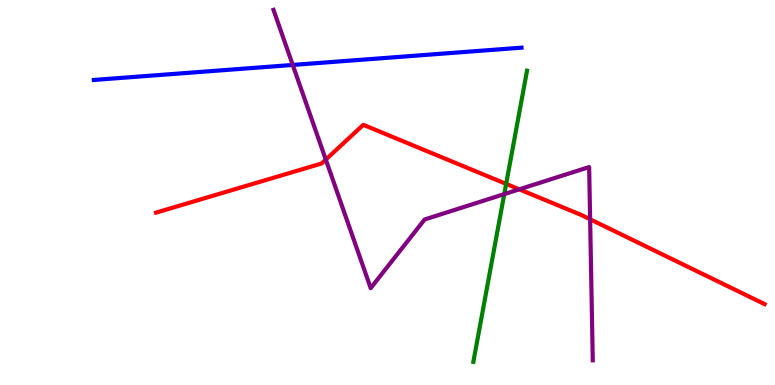[{'lines': ['blue', 'red'], 'intersections': []}, {'lines': ['green', 'red'], 'intersections': [{'x': 6.53, 'y': 5.22}]}, {'lines': ['purple', 'red'], 'intersections': [{'x': 4.2, 'y': 5.85}, {'x': 6.7, 'y': 5.08}, {'x': 7.61, 'y': 4.3}]}, {'lines': ['blue', 'green'], 'intersections': []}, {'lines': ['blue', 'purple'], 'intersections': [{'x': 3.78, 'y': 8.31}]}, {'lines': ['green', 'purple'], 'intersections': [{'x': 6.51, 'y': 4.96}]}]